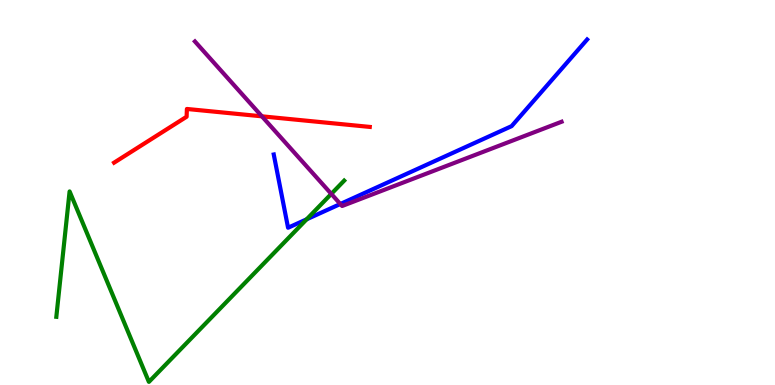[{'lines': ['blue', 'red'], 'intersections': []}, {'lines': ['green', 'red'], 'intersections': []}, {'lines': ['purple', 'red'], 'intersections': [{'x': 3.38, 'y': 6.98}]}, {'lines': ['blue', 'green'], 'intersections': [{'x': 3.96, 'y': 4.3}]}, {'lines': ['blue', 'purple'], 'intersections': [{'x': 4.39, 'y': 4.7}]}, {'lines': ['green', 'purple'], 'intersections': [{'x': 4.27, 'y': 4.96}]}]